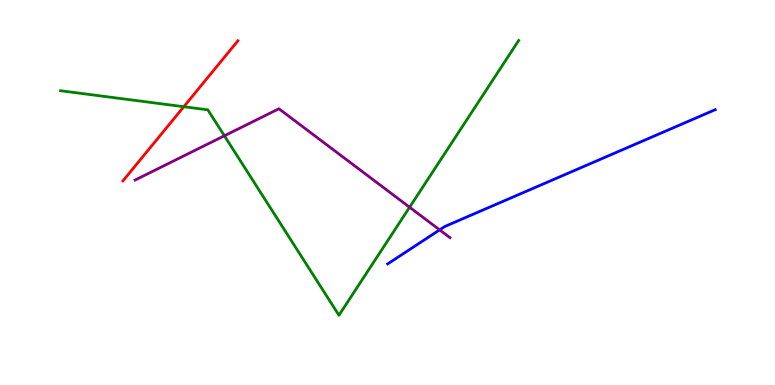[{'lines': ['blue', 'red'], 'intersections': []}, {'lines': ['green', 'red'], 'intersections': [{'x': 2.37, 'y': 7.23}]}, {'lines': ['purple', 'red'], 'intersections': []}, {'lines': ['blue', 'green'], 'intersections': []}, {'lines': ['blue', 'purple'], 'intersections': [{'x': 5.67, 'y': 4.03}]}, {'lines': ['green', 'purple'], 'intersections': [{'x': 2.9, 'y': 6.47}, {'x': 5.29, 'y': 4.62}]}]